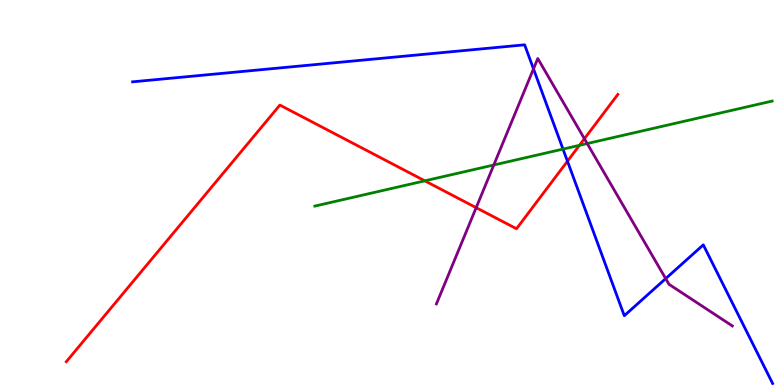[{'lines': ['blue', 'red'], 'intersections': [{'x': 7.32, 'y': 5.81}]}, {'lines': ['green', 'red'], 'intersections': [{'x': 5.48, 'y': 5.3}, {'x': 7.48, 'y': 6.23}]}, {'lines': ['purple', 'red'], 'intersections': [{'x': 6.14, 'y': 4.61}, {'x': 7.54, 'y': 6.4}]}, {'lines': ['blue', 'green'], 'intersections': [{'x': 7.26, 'y': 6.13}]}, {'lines': ['blue', 'purple'], 'intersections': [{'x': 6.88, 'y': 8.21}, {'x': 8.59, 'y': 2.76}]}, {'lines': ['green', 'purple'], 'intersections': [{'x': 6.37, 'y': 5.71}, {'x': 7.58, 'y': 6.27}]}]